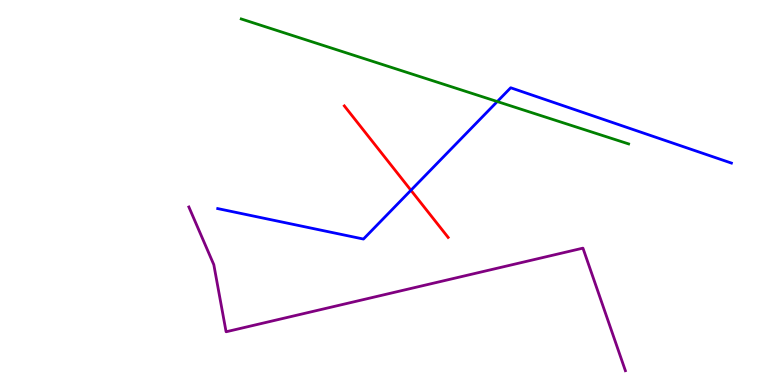[{'lines': ['blue', 'red'], 'intersections': [{'x': 5.3, 'y': 5.06}]}, {'lines': ['green', 'red'], 'intersections': []}, {'lines': ['purple', 'red'], 'intersections': []}, {'lines': ['blue', 'green'], 'intersections': [{'x': 6.42, 'y': 7.36}]}, {'lines': ['blue', 'purple'], 'intersections': []}, {'lines': ['green', 'purple'], 'intersections': []}]